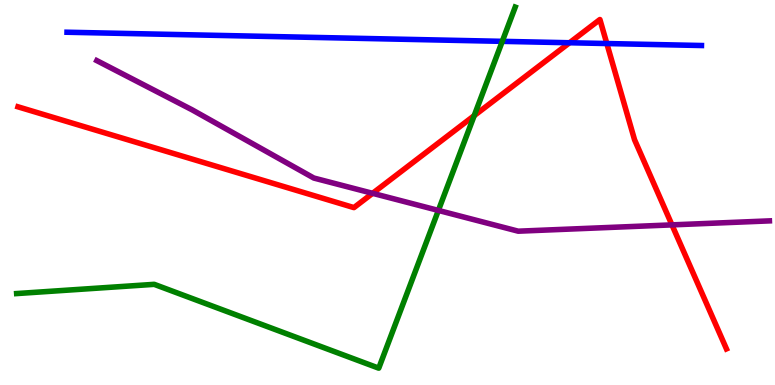[{'lines': ['blue', 'red'], 'intersections': [{'x': 7.35, 'y': 8.89}, {'x': 7.83, 'y': 8.87}]}, {'lines': ['green', 'red'], 'intersections': [{'x': 6.12, 'y': 7.0}]}, {'lines': ['purple', 'red'], 'intersections': [{'x': 4.81, 'y': 4.98}, {'x': 8.67, 'y': 4.16}]}, {'lines': ['blue', 'green'], 'intersections': [{'x': 6.48, 'y': 8.93}]}, {'lines': ['blue', 'purple'], 'intersections': []}, {'lines': ['green', 'purple'], 'intersections': [{'x': 5.66, 'y': 4.53}]}]